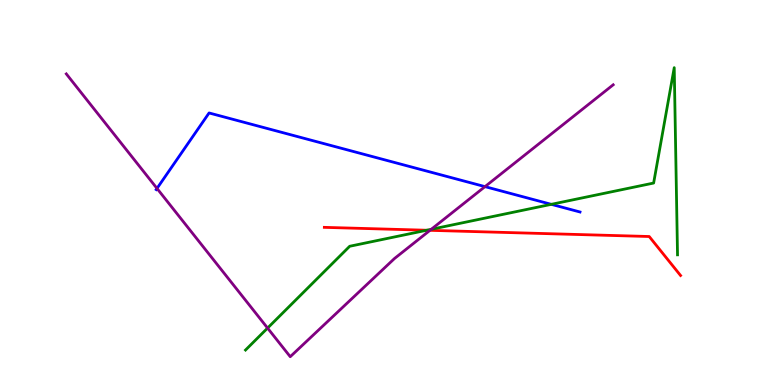[{'lines': ['blue', 'red'], 'intersections': []}, {'lines': ['green', 'red'], 'intersections': [{'x': 5.51, 'y': 4.02}]}, {'lines': ['purple', 'red'], 'intersections': [{'x': 5.55, 'y': 4.02}]}, {'lines': ['blue', 'green'], 'intersections': [{'x': 7.11, 'y': 4.69}]}, {'lines': ['blue', 'purple'], 'intersections': [{'x': 2.03, 'y': 5.11}, {'x': 6.26, 'y': 5.15}]}, {'lines': ['green', 'purple'], 'intersections': [{'x': 3.45, 'y': 1.48}, {'x': 5.56, 'y': 4.04}]}]